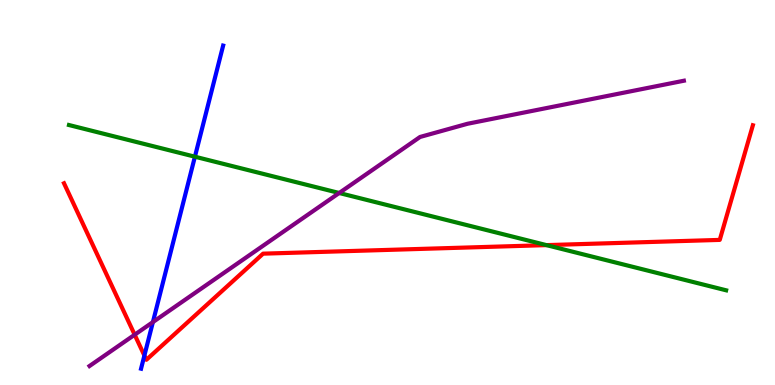[{'lines': ['blue', 'red'], 'intersections': [{'x': 1.86, 'y': 0.764}]}, {'lines': ['green', 'red'], 'intersections': [{'x': 7.05, 'y': 3.63}]}, {'lines': ['purple', 'red'], 'intersections': [{'x': 1.74, 'y': 1.31}]}, {'lines': ['blue', 'green'], 'intersections': [{'x': 2.52, 'y': 5.93}]}, {'lines': ['blue', 'purple'], 'intersections': [{'x': 1.97, 'y': 1.63}]}, {'lines': ['green', 'purple'], 'intersections': [{'x': 4.38, 'y': 4.99}]}]